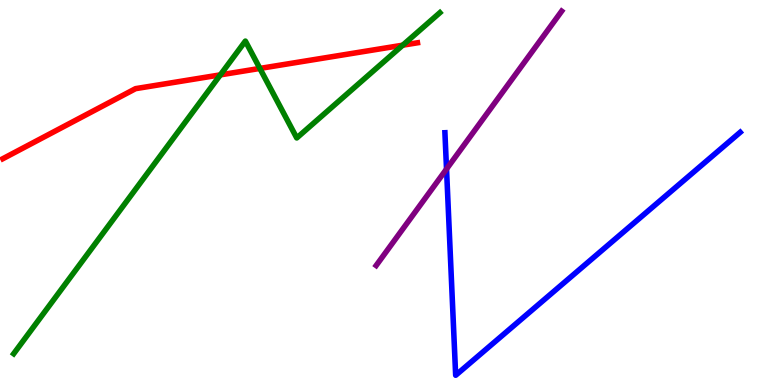[{'lines': ['blue', 'red'], 'intersections': []}, {'lines': ['green', 'red'], 'intersections': [{'x': 2.84, 'y': 8.06}, {'x': 3.35, 'y': 8.22}, {'x': 5.2, 'y': 8.83}]}, {'lines': ['purple', 'red'], 'intersections': []}, {'lines': ['blue', 'green'], 'intersections': []}, {'lines': ['blue', 'purple'], 'intersections': [{'x': 5.76, 'y': 5.61}]}, {'lines': ['green', 'purple'], 'intersections': []}]